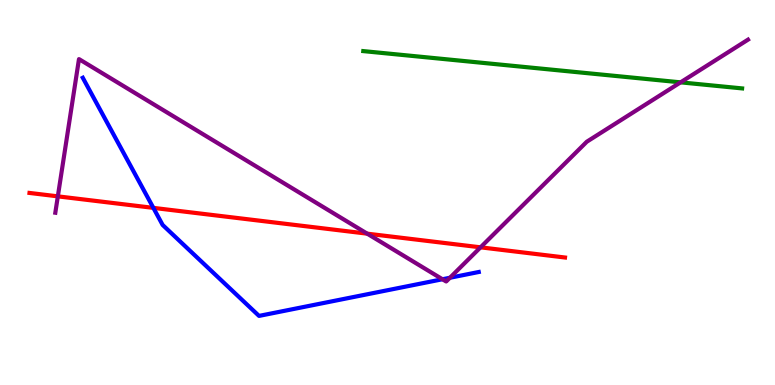[{'lines': ['blue', 'red'], 'intersections': [{'x': 1.98, 'y': 4.6}]}, {'lines': ['green', 'red'], 'intersections': []}, {'lines': ['purple', 'red'], 'intersections': [{'x': 0.746, 'y': 4.9}, {'x': 4.74, 'y': 3.93}, {'x': 6.2, 'y': 3.58}]}, {'lines': ['blue', 'green'], 'intersections': []}, {'lines': ['blue', 'purple'], 'intersections': [{'x': 5.71, 'y': 2.75}, {'x': 5.81, 'y': 2.79}]}, {'lines': ['green', 'purple'], 'intersections': [{'x': 8.78, 'y': 7.86}]}]